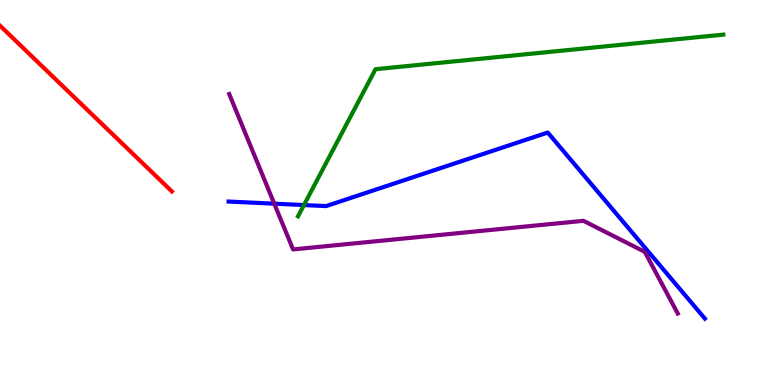[{'lines': ['blue', 'red'], 'intersections': []}, {'lines': ['green', 'red'], 'intersections': []}, {'lines': ['purple', 'red'], 'intersections': []}, {'lines': ['blue', 'green'], 'intersections': [{'x': 3.92, 'y': 4.67}]}, {'lines': ['blue', 'purple'], 'intersections': [{'x': 3.54, 'y': 4.71}]}, {'lines': ['green', 'purple'], 'intersections': []}]